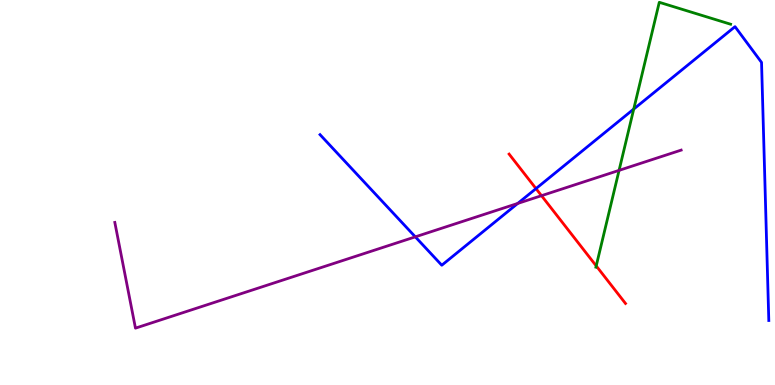[{'lines': ['blue', 'red'], 'intersections': [{'x': 6.92, 'y': 5.1}]}, {'lines': ['green', 'red'], 'intersections': [{'x': 7.69, 'y': 3.09}]}, {'lines': ['purple', 'red'], 'intersections': [{'x': 6.99, 'y': 4.92}]}, {'lines': ['blue', 'green'], 'intersections': [{'x': 8.18, 'y': 7.17}]}, {'lines': ['blue', 'purple'], 'intersections': [{'x': 5.36, 'y': 3.85}, {'x': 6.68, 'y': 4.72}]}, {'lines': ['green', 'purple'], 'intersections': [{'x': 7.99, 'y': 5.57}]}]